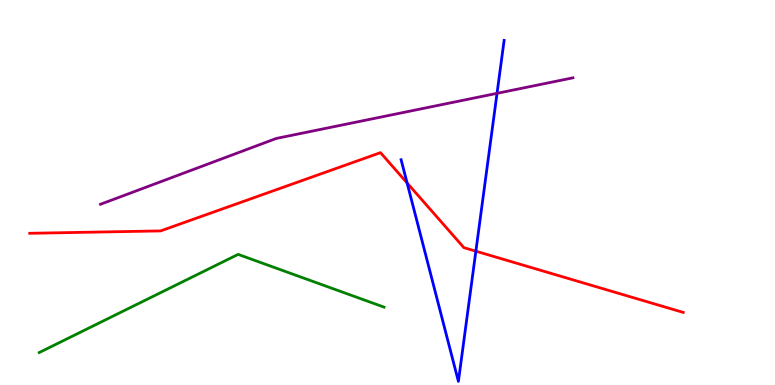[{'lines': ['blue', 'red'], 'intersections': [{'x': 5.25, 'y': 5.25}, {'x': 6.14, 'y': 3.48}]}, {'lines': ['green', 'red'], 'intersections': []}, {'lines': ['purple', 'red'], 'intersections': []}, {'lines': ['blue', 'green'], 'intersections': []}, {'lines': ['blue', 'purple'], 'intersections': [{'x': 6.41, 'y': 7.58}]}, {'lines': ['green', 'purple'], 'intersections': []}]